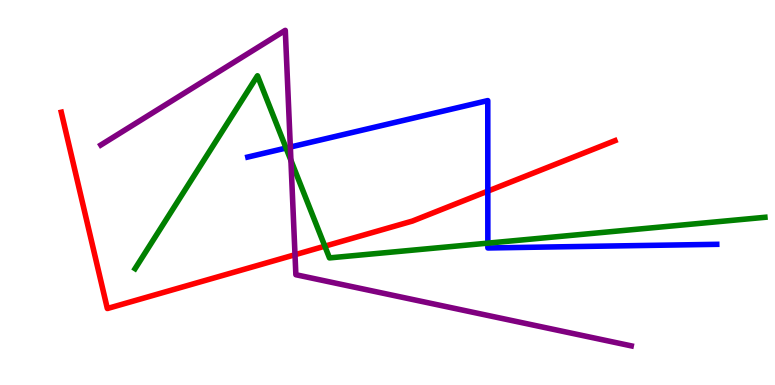[{'lines': ['blue', 'red'], 'intersections': [{'x': 6.29, 'y': 5.04}]}, {'lines': ['green', 'red'], 'intersections': [{'x': 4.19, 'y': 3.61}]}, {'lines': ['purple', 'red'], 'intersections': [{'x': 3.81, 'y': 3.38}]}, {'lines': ['blue', 'green'], 'intersections': [{'x': 3.69, 'y': 6.15}, {'x': 6.29, 'y': 3.68}]}, {'lines': ['blue', 'purple'], 'intersections': [{'x': 3.75, 'y': 6.18}]}, {'lines': ['green', 'purple'], 'intersections': [{'x': 3.75, 'y': 5.84}]}]